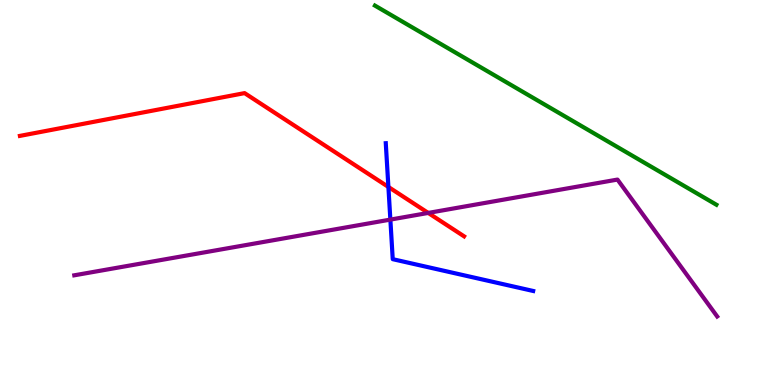[{'lines': ['blue', 'red'], 'intersections': [{'x': 5.01, 'y': 5.14}]}, {'lines': ['green', 'red'], 'intersections': []}, {'lines': ['purple', 'red'], 'intersections': [{'x': 5.53, 'y': 4.47}]}, {'lines': ['blue', 'green'], 'intersections': []}, {'lines': ['blue', 'purple'], 'intersections': [{'x': 5.04, 'y': 4.3}]}, {'lines': ['green', 'purple'], 'intersections': []}]